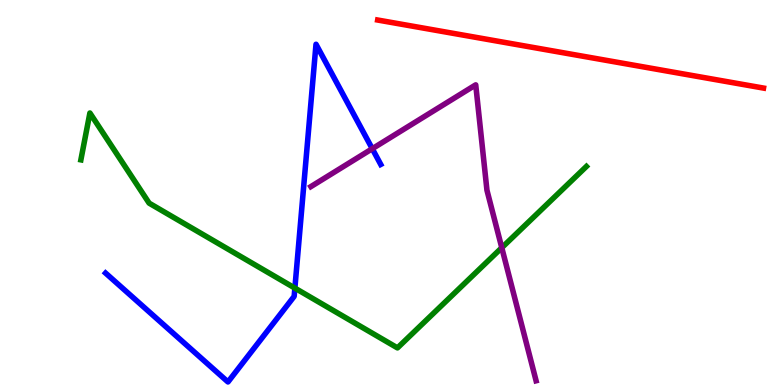[{'lines': ['blue', 'red'], 'intersections': []}, {'lines': ['green', 'red'], 'intersections': []}, {'lines': ['purple', 'red'], 'intersections': []}, {'lines': ['blue', 'green'], 'intersections': [{'x': 3.8, 'y': 2.52}]}, {'lines': ['blue', 'purple'], 'intersections': [{'x': 4.8, 'y': 6.14}]}, {'lines': ['green', 'purple'], 'intersections': [{'x': 6.47, 'y': 3.57}]}]